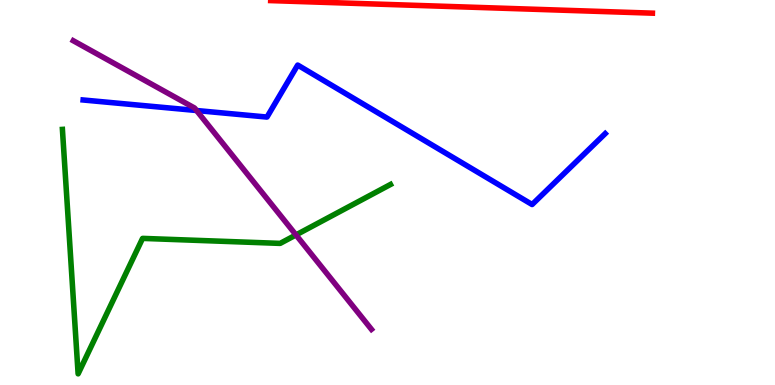[{'lines': ['blue', 'red'], 'intersections': []}, {'lines': ['green', 'red'], 'intersections': []}, {'lines': ['purple', 'red'], 'intersections': []}, {'lines': ['blue', 'green'], 'intersections': []}, {'lines': ['blue', 'purple'], 'intersections': [{'x': 2.54, 'y': 7.13}]}, {'lines': ['green', 'purple'], 'intersections': [{'x': 3.82, 'y': 3.9}]}]